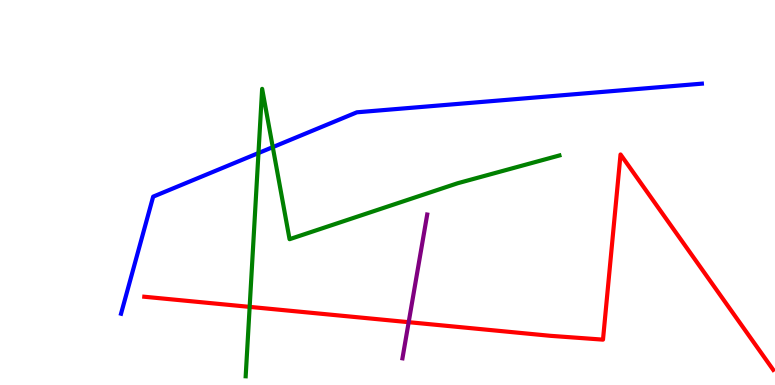[{'lines': ['blue', 'red'], 'intersections': []}, {'lines': ['green', 'red'], 'intersections': [{'x': 3.22, 'y': 2.03}]}, {'lines': ['purple', 'red'], 'intersections': [{'x': 5.27, 'y': 1.63}]}, {'lines': ['blue', 'green'], 'intersections': [{'x': 3.34, 'y': 6.02}, {'x': 3.52, 'y': 6.18}]}, {'lines': ['blue', 'purple'], 'intersections': []}, {'lines': ['green', 'purple'], 'intersections': []}]